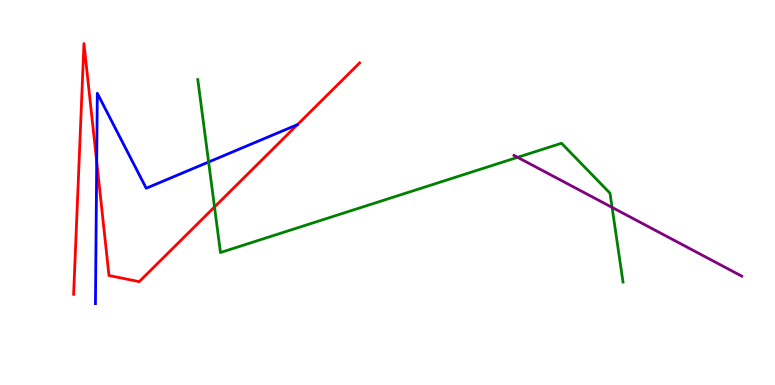[{'lines': ['blue', 'red'], 'intersections': [{'x': 1.25, 'y': 5.8}]}, {'lines': ['green', 'red'], 'intersections': [{'x': 2.77, 'y': 4.62}]}, {'lines': ['purple', 'red'], 'intersections': []}, {'lines': ['blue', 'green'], 'intersections': [{'x': 2.69, 'y': 5.79}]}, {'lines': ['blue', 'purple'], 'intersections': []}, {'lines': ['green', 'purple'], 'intersections': [{'x': 6.68, 'y': 5.91}, {'x': 7.9, 'y': 4.61}]}]